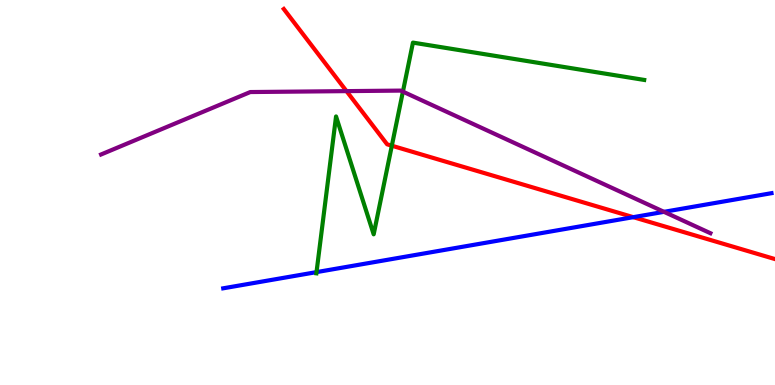[{'lines': ['blue', 'red'], 'intersections': [{'x': 8.17, 'y': 4.36}]}, {'lines': ['green', 'red'], 'intersections': [{'x': 5.06, 'y': 6.22}]}, {'lines': ['purple', 'red'], 'intersections': [{'x': 4.47, 'y': 7.63}]}, {'lines': ['blue', 'green'], 'intersections': [{'x': 4.08, 'y': 2.93}]}, {'lines': ['blue', 'purple'], 'intersections': [{'x': 8.57, 'y': 4.5}]}, {'lines': ['green', 'purple'], 'intersections': [{'x': 5.2, 'y': 7.62}]}]